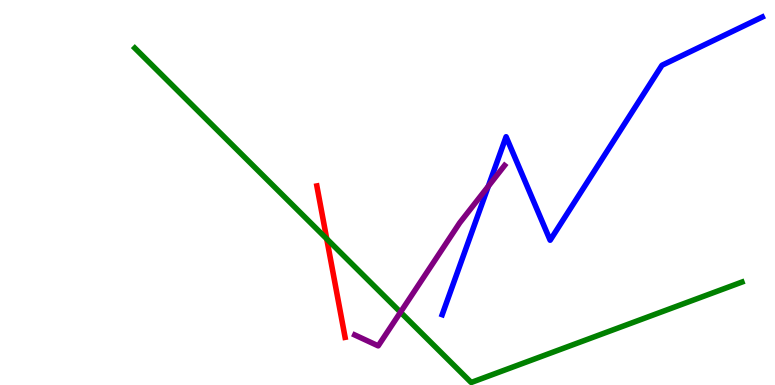[{'lines': ['blue', 'red'], 'intersections': []}, {'lines': ['green', 'red'], 'intersections': [{'x': 4.22, 'y': 3.8}]}, {'lines': ['purple', 'red'], 'intersections': []}, {'lines': ['blue', 'green'], 'intersections': []}, {'lines': ['blue', 'purple'], 'intersections': [{'x': 6.3, 'y': 5.16}]}, {'lines': ['green', 'purple'], 'intersections': [{'x': 5.17, 'y': 1.89}]}]